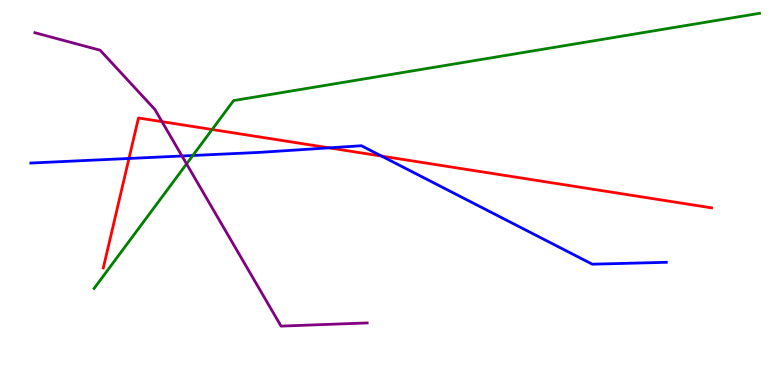[{'lines': ['blue', 'red'], 'intersections': [{'x': 1.66, 'y': 5.88}, {'x': 4.25, 'y': 6.16}, {'x': 4.92, 'y': 5.95}]}, {'lines': ['green', 'red'], 'intersections': [{'x': 2.74, 'y': 6.64}]}, {'lines': ['purple', 'red'], 'intersections': [{'x': 2.09, 'y': 6.84}]}, {'lines': ['blue', 'green'], 'intersections': [{'x': 2.49, 'y': 5.96}]}, {'lines': ['blue', 'purple'], 'intersections': [{'x': 2.35, 'y': 5.95}]}, {'lines': ['green', 'purple'], 'intersections': [{'x': 2.41, 'y': 5.74}]}]